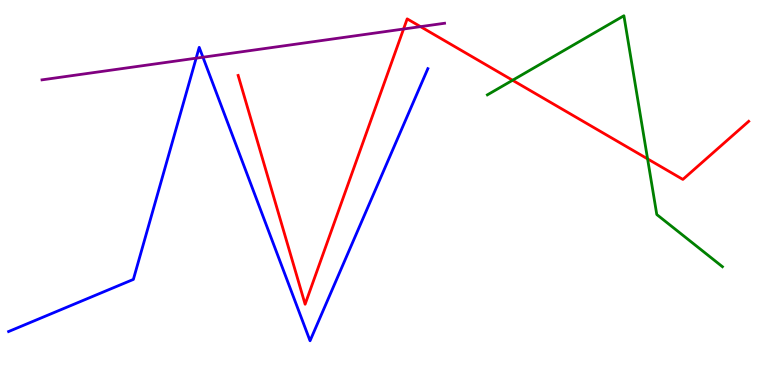[{'lines': ['blue', 'red'], 'intersections': []}, {'lines': ['green', 'red'], 'intersections': [{'x': 6.61, 'y': 7.92}, {'x': 8.36, 'y': 5.87}]}, {'lines': ['purple', 'red'], 'intersections': [{'x': 5.21, 'y': 9.25}, {'x': 5.43, 'y': 9.31}]}, {'lines': ['blue', 'green'], 'intersections': []}, {'lines': ['blue', 'purple'], 'intersections': [{'x': 2.53, 'y': 8.49}, {'x': 2.62, 'y': 8.51}]}, {'lines': ['green', 'purple'], 'intersections': []}]